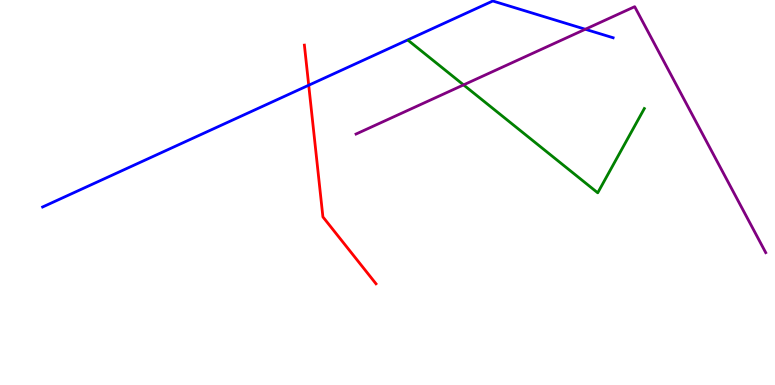[{'lines': ['blue', 'red'], 'intersections': [{'x': 3.98, 'y': 7.79}]}, {'lines': ['green', 'red'], 'intersections': []}, {'lines': ['purple', 'red'], 'intersections': []}, {'lines': ['blue', 'green'], 'intersections': []}, {'lines': ['blue', 'purple'], 'intersections': [{'x': 7.55, 'y': 9.24}]}, {'lines': ['green', 'purple'], 'intersections': [{'x': 5.98, 'y': 7.79}]}]